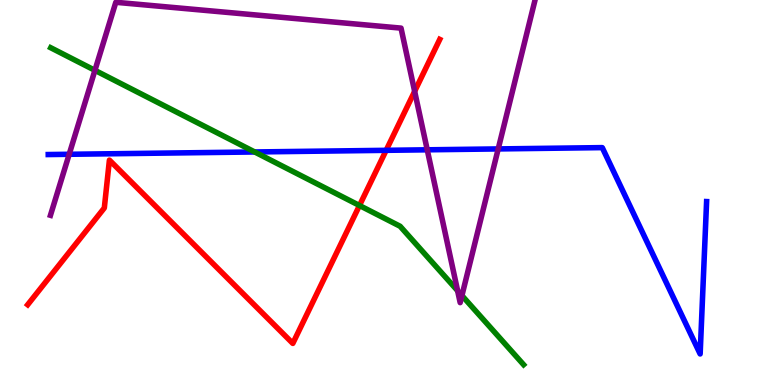[{'lines': ['blue', 'red'], 'intersections': [{'x': 4.98, 'y': 6.1}]}, {'lines': ['green', 'red'], 'intersections': [{'x': 4.64, 'y': 4.66}]}, {'lines': ['purple', 'red'], 'intersections': [{'x': 5.35, 'y': 7.63}]}, {'lines': ['blue', 'green'], 'intersections': [{'x': 3.29, 'y': 6.05}]}, {'lines': ['blue', 'purple'], 'intersections': [{'x': 0.893, 'y': 5.99}, {'x': 5.51, 'y': 6.11}, {'x': 6.43, 'y': 6.13}]}, {'lines': ['green', 'purple'], 'intersections': [{'x': 1.22, 'y': 8.17}, {'x': 5.9, 'y': 2.45}, {'x': 5.96, 'y': 2.32}]}]